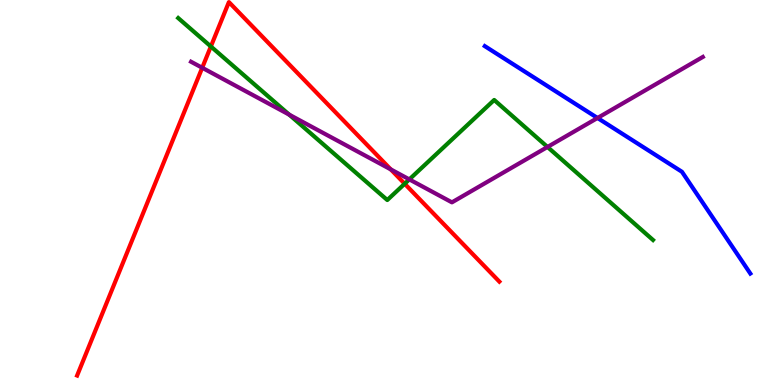[{'lines': ['blue', 'red'], 'intersections': []}, {'lines': ['green', 'red'], 'intersections': [{'x': 2.72, 'y': 8.79}, {'x': 5.22, 'y': 5.23}]}, {'lines': ['purple', 'red'], 'intersections': [{'x': 2.61, 'y': 8.24}, {'x': 5.04, 'y': 5.6}]}, {'lines': ['blue', 'green'], 'intersections': []}, {'lines': ['blue', 'purple'], 'intersections': [{'x': 7.71, 'y': 6.94}]}, {'lines': ['green', 'purple'], 'intersections': [{'x': 3.73, 'y': 7.02}, {'x': 5.28, 'y': 5.34}, {'x': 7.06, 'y': 6.18}]}]